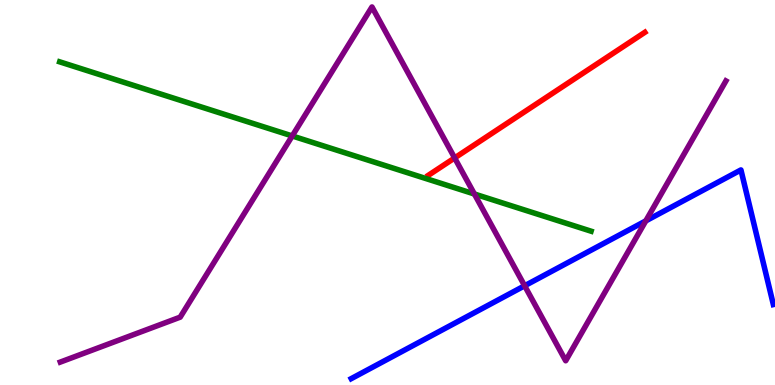[{'lines': ['blue', 'red'], 'intersections': []}, {'lines': ['green', 'red'], 'intersections': []}, {'lines': ['purple', 'red'], 'intersections': [{'x': 5.87, 'y': 5.9}]}, {'lines': ['blue', 'green'], 'intersections': []}, {'lines': ['blue', 'purple'], 'intersections': [{'x': 6.77, 'y': 2.58}, {'x': 8.33, 'y': 4.26}]}, {'lines': ['green', 'purple'], 'intersections': [{'x': 3.77, 'y': 6.47}, {'x': 6.12, 'y': 4.96}]}]